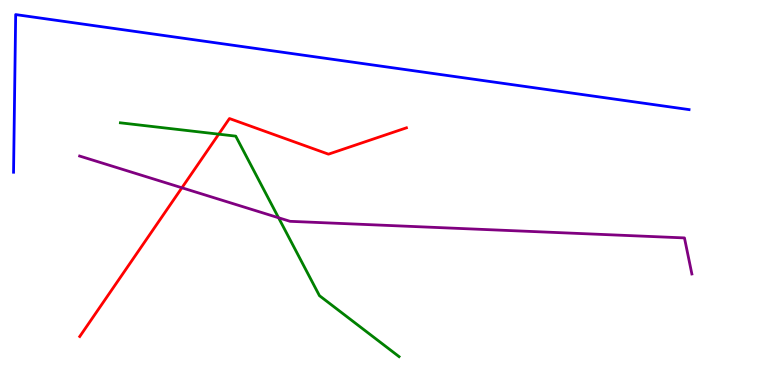[{'lines': ['blue', 'red'], 'intersections': []}, {'lines': ['green', 'red'], 'intersections': [{'x': 2.82, 'y': 6.51}]}, {'lines': ['purple', 'red'], 'intersections': [{'x': 2.35, 'y': 5.12}]}, {'lines': ['blue', 'green'], 'intersections': []}, {'lines': ['blue', 'purple'], 'intersections': []}, {'lines': ['green', 'purple'], 'intersections': [{'x': 3.59, 'y': 4.34}]}]